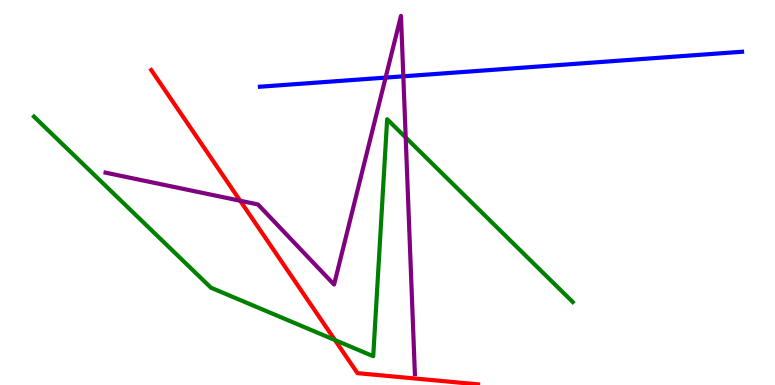[{'lines': ['blue', 'red'], 'intersections': []}, {'lines': ['green', 'red'], 'intersections': [{'x': 4.32, 'y': 1.17}]}, {'lines': ['purple', 'red'], 'intersections': [{'x': 3.1, 'y': 4.79}]}, {'lines': ['blue', 'green'], 'intersections': []}, {'lines': ['blue', 'purple'], 'intersections': [{'x': 4.98, 'y': 7.98}, {'x': 5.2, 'y': 8.02}]}, {'lines': ['green', 'purple'], 'intersections': [{'x': 5.23, 'y': 6.43}]}]